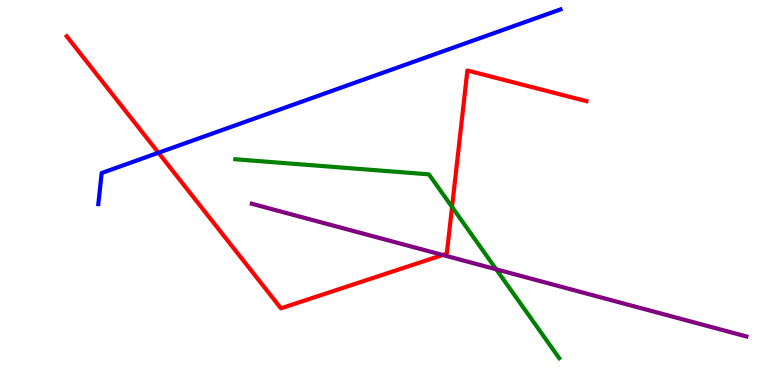[{'lines': ['blue', 'red'], 'intersections': [{'x': 2.04, 'y': 6.03}]}, {'lines': ['green', 'red'], 'intersections': [{'x': 5.83, 'y': 4.62}]}, {'lines': ['purple', 'red'], 'intersections': [{'x': 5.71, 'y': 3.38}]}, {'lines': ['blue', 'green'], 'intersections': []}, {'lines': ['blue', 'purple'], 'intersections': []}, {'lines': ['green', 'purple'], 'intersections': [{'x': 6.4, 'y': 3.0}]}]